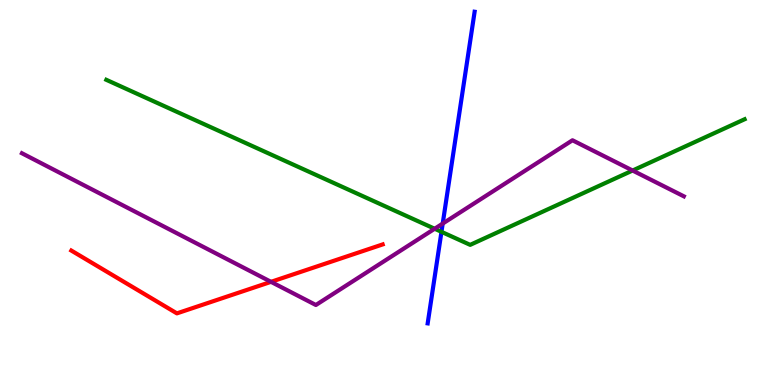[{'lines': ['blue', 'red'], 'intersections': []}, {'lines': ['green', 'red'], 'intersections': []}, {'lines': ['purple', 'red'], 'intersections': [{'x': 3.5, 'y': 2.68}]}, {'lines': ['blue', 'green'], 'intersections': [{'x': 5.7, 'y': 3.98}]}, {'lines': ['blue', 'purple'], 'intersections': [{'x': 5.71, 'y': 4.19}]}, {'lines': ['green', 'purple'], 'intersections': [{'x': 5.61, 'y': 4.06}, {'x': 8.16, 'y': 5.57}]}]